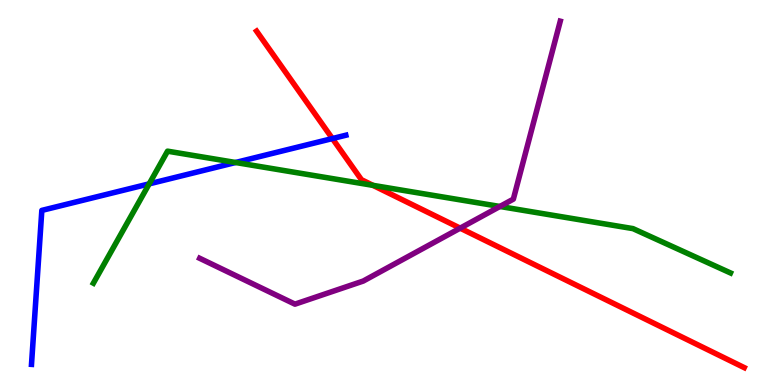[{'lines': ['blue', 'red'], 'intersections': [{'x': 4.29, 'y': 6.4}]}, {'lines': ['green', 'red'], 'intersections': [{'x': 4.81, 'y': 5.19}]}, {'lines': ['purple', 'red'], 'intersections': [{'x': 5.94, 'y': 4.07}]}, {'lines': ['blue', 'green'], 'intersections': [{'x': 1.93, 'y': 5.22}, {'x': 3.04, 'y': 5.78}]}, {'lines': ['blue', 'purple'], 'intersections': []}, {'lines': ['green', 'purple'], 'intersections': [{'x': 6.45, 'y': 4.64}]}]